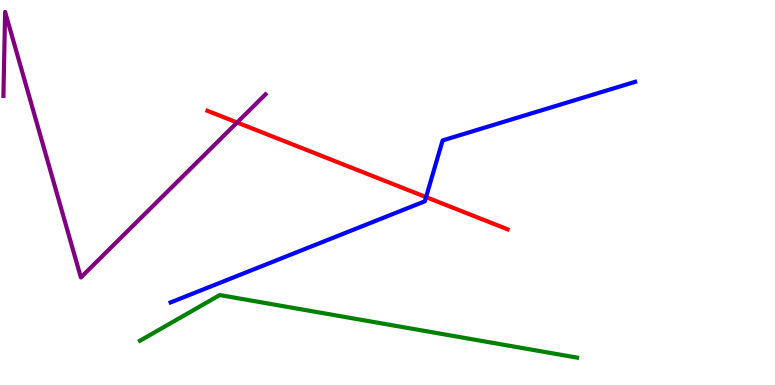[{'lines': ['blue', 'red'], 'intersections': [{'x': 5.5, 'y': 4.88}]}, {'lines': ['green', 'red'], 'intersections': []}, {'lines': ['purple', 'red'], 'intersections': [{'x': 3.06, 'y': 6.82}]}, {'lines': ['blue', 'green'], 'intersections': []}, {'lines': ['blue', 'purple'], 'intersections': []}, {'lines': ['green', 'purple'], 'intersections': []}]